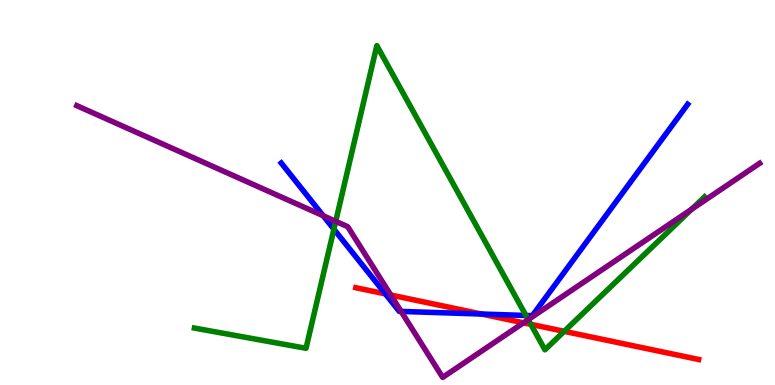[{'lines': ['blue', 'red'], 'intersections': [{'x': 4.97, 'y': 2.37}, {'x': 6.21, 'y': 1.84}]}, {'lines': ['green', 'red'], 'intersections': [{'x': 6.85, 'y': 1.58}, {'x': 7.28, 'y': 1.39}]}, {'lines': ['purple', 'red'], 'intersections': [{'x': 5.04, 'y': 2.34}, {'x': 6.75, 'y': 1.62}]}, {'lines': ['blue', 'green'], 'intersections': [{'x': 4.31, 'y': 4.05}, {'x': 6.79, 'y': 1.81}]}, {'lines': ['blue', 'purple'], 'intersections': [{'x': 4.17, 'y': 4.4}, {'x': 5.18, 'y': 1.91}]}, {'lines': ['green', 'purple'], 'intersections': [{'x': 4.33, 'y': 4.25}, {'x': 6.82, 'y': 1.7}, {'x': 8.92, 'y': 4.57}]}]